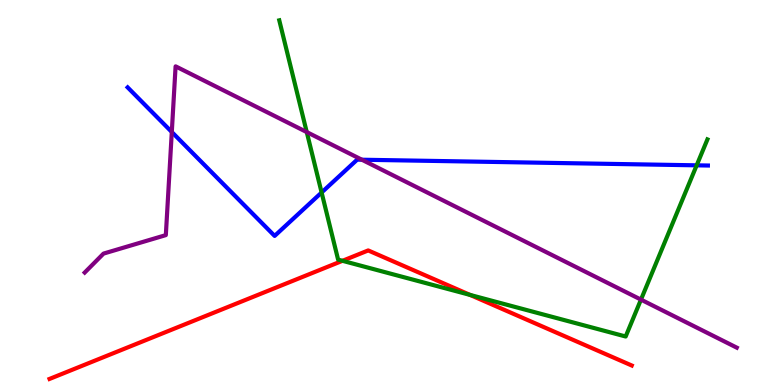[{'lines': ['blue', 'red'], 'intersections': []}, {'lines': ['green', 'red'], 'intersections': [{'x': 4.42, 'y': 3.23}, {'x': 6.07, 'y': 2.34}]}, {'lines': ['purple', 'red'], 'intersections': []}, {'lines': ['blue', 'green'], 'intersections': [{'x': 4.15, 'y': 5.0}, {'x': 8.99, 'y': 5.71}]}, {'lines': ['blue', 'purple'], 'intersections': [{'x': 2.22, 'y': 6.57}, {'x': 4.67, 'y': 5.85}]}, {'lines': ['green', 'purple'], 'intersections': [{'x': 3.96, 'y': 6.57}, {'x': 8.27, 'y': 2.22}]}]